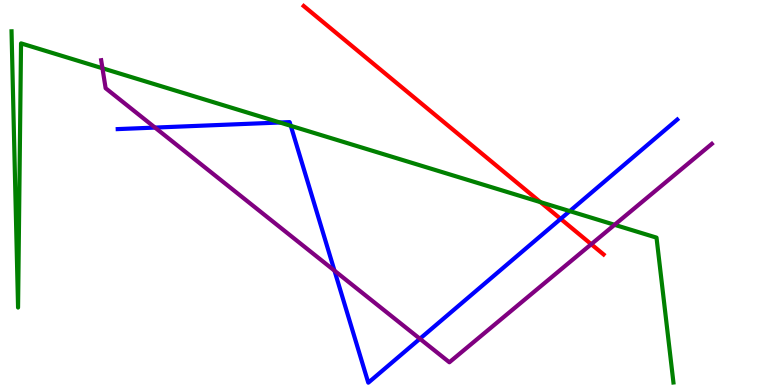[{'lines': ['blue', 'red'], 'intersections': [{'x': 7.23, 'y': 4.31}]}, {'lines': ['green', 'red'], 'intersections': [{'x': 6.97, 'y': 4.75}]}, {'lines': ['purple', 'red'], 'intersections': [{'x': 7.63, 'y': 3.66}]}, {'lines': ['blue', 'green'], 'intersections': [{'x': 3.61, 'y': 6.82}, {'x': 3.75, 'y': 6.73}, {'x': 7.35, 'y': 4.52}]}, {'lines': ['blue', 'purple'], 'intersections': [{'x': 2.0, 'y': 6.69}, {'x': 4.32, 'y': 2.97}, {'x': 5.42, 'y': 1.2}]}, {'lines': ['green', 'purple'], 'intersections': [{'x': 1.32, 'y': 8.23}, {'x': 7.93, 'y': 4.16}]}]